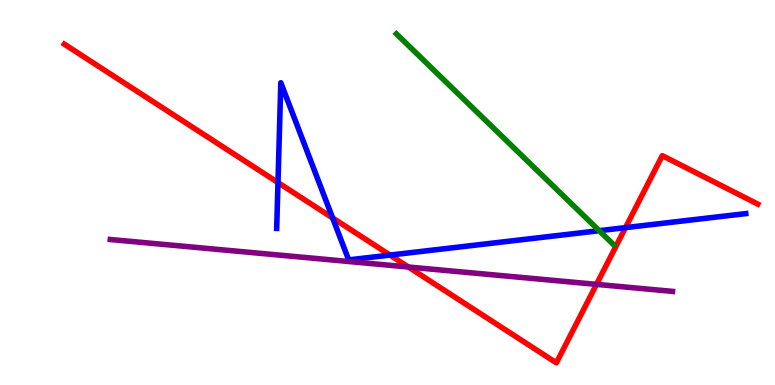[{'lines': ['blue', 'red'], 'intersections': [{'x': 3.59, 'y': 5.26}, {'x': 4.29, 'y': 4.34}, {'x': 5.03, 'y': 3.37}, {'x': 8.07, 'y': 4.09}]}, {'lines': ['green', 'red'], 'intersections': []}, {'lines': ['purple', 'red'], 'intersections': [{'x': 5.27, 'y': 3.06}, {'x': 7.7, 'y': 2.61}]}, {'lines': ['blue', 'green'], 'intersections': [{'x': 7.73, 'y': 4.01}]}, {'lines': ['blue', 'purple'], 'intersections': []}, {'lines': ['green', 'purple'], 'intersections': []}]